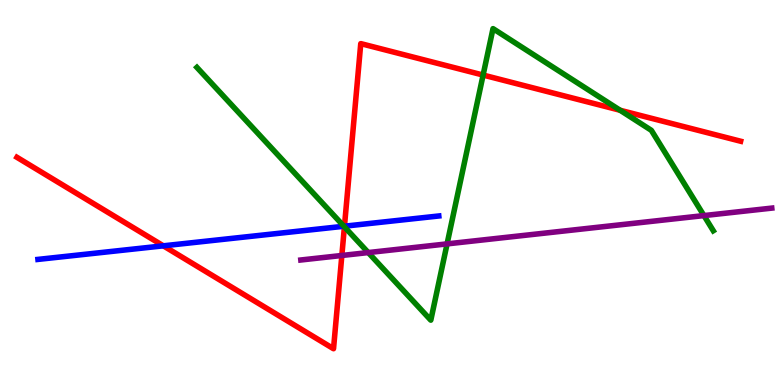[{'lines': ['blue', 'red'], 'intersections': [{'x': 2.11, 'y': 3.61}, {'x': 4.44, 'y': 4.12}]}, {'lines': ['green', 'red'], 'intersections': [{'x': 4.44, 'y': 4.11}, {'x': 6.23, 'y': 8.05}, {'x': 8.0, 'y': 7.14}]}, {'lines': ['purple', 'red'], 'intersections': [{'x': 4.41, 'y': 3.36}]}, {'lines': ['blue', 'green'], 'intersections': [{'x': 4.44, 'y': 4.12}]}, {'lines': ['blue', 'purple'], 'intersections': []}, {'lines': ['green', 'purple'], 'intersections': [{'x': 4.75, 'y': 3.44}, {'x': 5.77, 'y': 3.67}, {'x': 9.08, 'y': 4.4}]}]